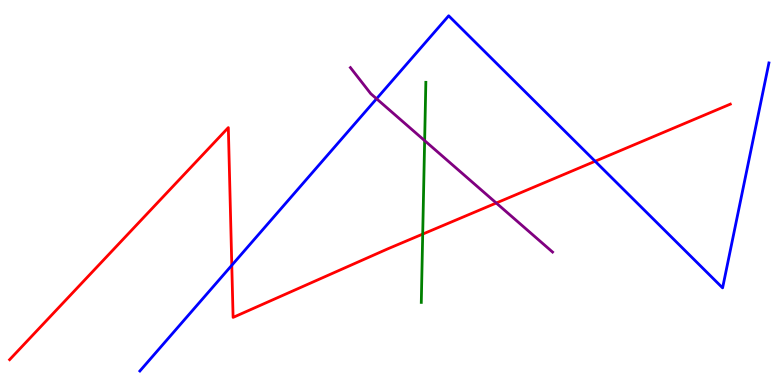[{'lines': ['blue', 'red'], 'intersections': [{'x': 2.99, 'y': 3.11}, {'x': 7.68, 'y': 5.81}]}, {'lines': ['green', 'red'], 'intersections': [{'x': 5.45, 'y': 3.92}]}, {'lines': ['purple', 'red'], 'intersections': [{'x': 6.4, 'y': 4.73}]}, {'lines': ['blue', 'green'], 'intersections': []}, {'lines': ['blue', 'purple'], 'intersections': [{'x': 4.86, 'y': 7.44}]}, {'lines': ['green', 'purple'], 'intersections': [{'x': 5.48, 'y': 6.35}]}]